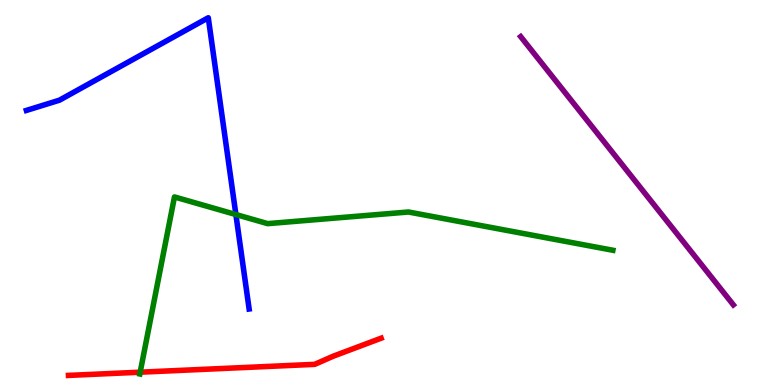[{'lines': ['blue', 'red'], 'intersections': []}, {'lines': ['green', 'red'], 'intersections': [{'x': 1.81, 'y': 0.333}]}, {'lines': ['purple', 'red'], 'intersections': []}, {'lines': ['blue', 'green'], 'intersections': [{'x': 3.04, 'y': 4.43}]}, {'lines': ['blue', 'purple'], 'intersections': []}, {'lines': ['green', 'purple'], 'intersections': []}]